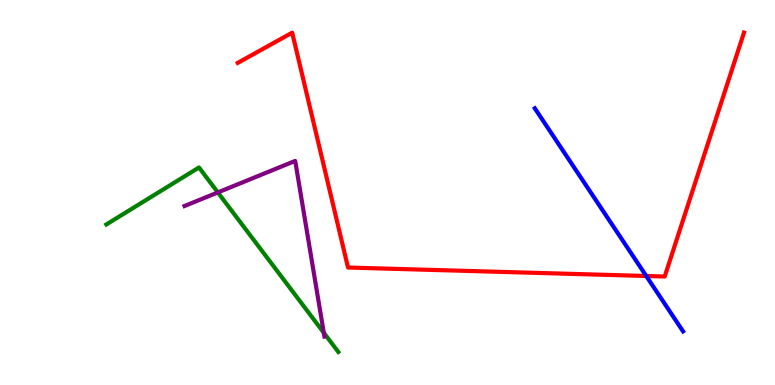[{'lines': ['blue', 'red'], 'intersections': [{'x': 8.34, 'y': 2.83}]}, {'lines': ['green', 'red'], 'intersections': []}, {'lines': ['purple', 'red'], 'intersections': []}, {'lines': ['blue', 'green'], 'intersections': []}, {'lines': ['blue', 'purple'], 'intersections': []}, {'lines': ['green', 'purple'], 'intersections': [{'x': 2.81, 'y': 5.0}, {'x': 4.18, 'y': 1.36}]}]